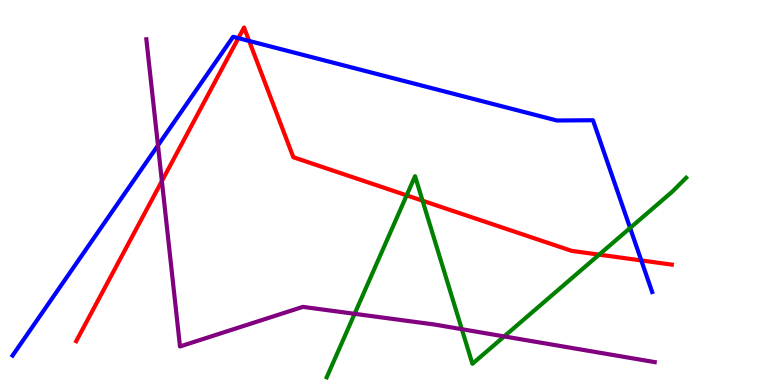[{'lines': ['blue', 'red'], 'intersections': [{'x': 3.08, 'y': 9.01}, {'x': 3.21, 'y': 8.94}, {'x': 8.27, 'y': 3.24}]}, {'lines': ['green', 'red'], 'intersections': [{'x': 5.25, 'y': 4.93}, {'x': 5.45, 'y': 4.79}, {'x': 7.73, 'y': 3.39}]}, {'lines': ['purple', 'red'], 'intersections': [{'x': 2.09, 'y': 5.3}]}, {'lines': ['blue', 'green'], 'intersections': [{'x': 8.13, 'y': 4.08}]}, {'lines': ['blue', 'purple'], 'intersections': [{'x': 2.04, 'y': 6.22}]}, {'lines': ['green', 'purple'], 'intersections': [{'x': 4.58, 'y': 1.85}, {'x': 5.96, 'y': 1.45}, {'x': 6.51, 'y': 1.26}]}]